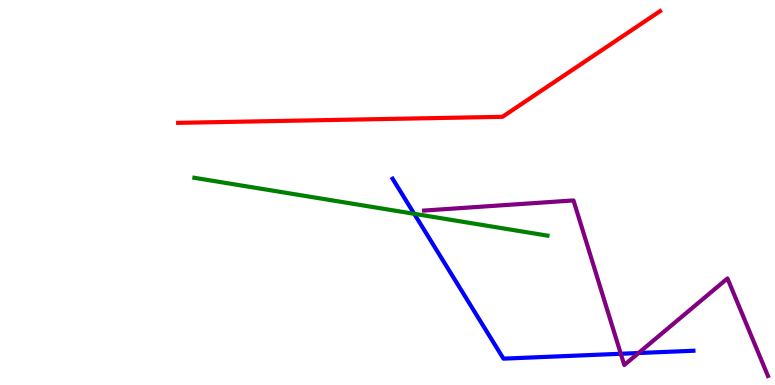[{'lines': ['blue', 'red'], 'intersections': []}, {'lines': ['green', 'red'], 'intersections': []}, {'lines': ['purple', 'red'], 'intersections': []}, {'lines': ['blue', 'green'], 'intersections': [{'x': 5.34, 'y': 4.45}]}, {'lines': ['blue', 'purple'], 'intersections': [{'x': 8.01, 'y': 0.811}, {'x': 8.24, 'y': 0.83}]}, {'lines': ['green', 'purple'], 'intersections': []}]